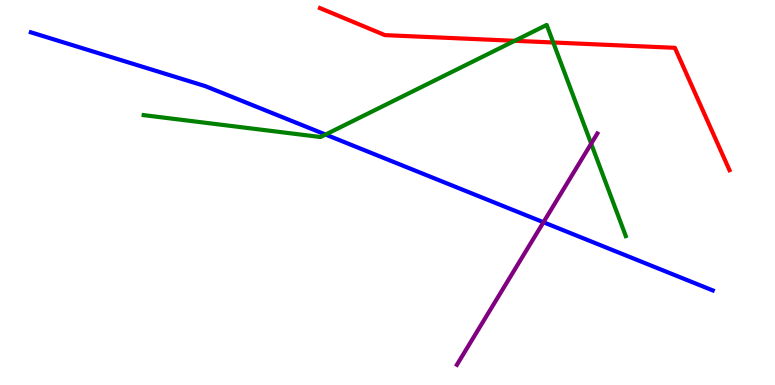[{'lines': ['blue', 'red'], 'intersections': []}, {'lines': ['green', 'red'], 'intersections': [{'x': 6.64, 'y': 8.94}, {'x': 7.14, 'y': 8.9}]}, {'lines': ['purple', 'red'], 'intersections': []}, {'lines': ['blue', 'green'], 'intersections': [{'x': 4.2, 'y': 6.51}]}, {'lines': ['blue', 'purple'], 'intersections': [{'x': 7.01, 'y': 4.23}]}, {'lines': ['green', 'purple'], 'intersections': [{'x': 7.63, 'y': 6.27}]}]